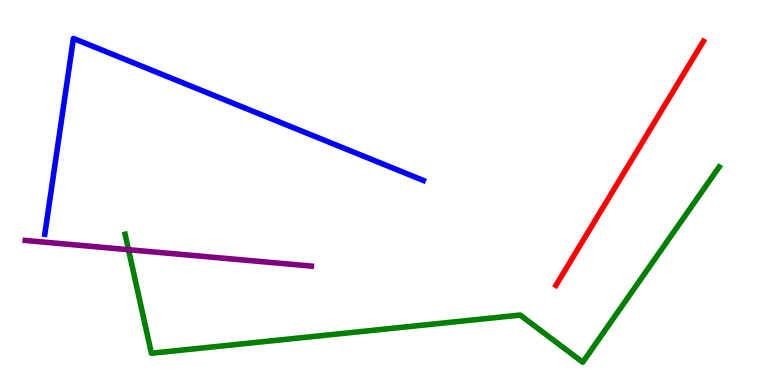[{'lines': ['blue', 'red'], 'intersections': []}, {'lines': ['green', 'red'], 'intersections': []}, {'lines': ['purple', 'red'], 'intersections': []}, {'lines': ['blue', 'green'], 'intersections': []}, {'lines': ['blue', 'purple'], 'intersections': []}, {'lines': ['green', 'purple'], 'intersections': [{'x': 1.66, 'y': 3.51}]}]